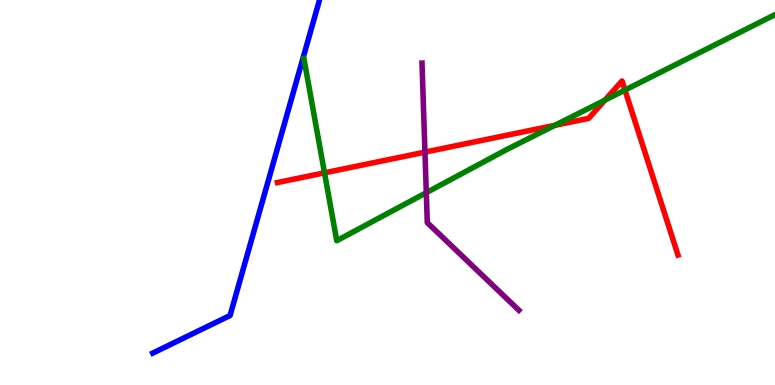[{'lines': ['blue', 'red'], 'intersections': []}, {'lines': ['green', 'red'], 'intersections': [{'x': 4.19, 'y': 5.51}, {'x': 7.16, 'y': 6.75}, {'x': 7.8, 'y': 7.4}, {'x': 8.06, 'y': 7.66}]}, {'lines': ['purple', 'red'], 'intersections': [{'x': 5.48, 'y': 6.05}]}, {'lines': ['blue', 'green'], 'intersections': []}, {'lines': ['blue', 'purple'], 'intersections': []}, {'lines': ['green', 'purple'], 'intersections': [{'x': 5.5, 'y': 5.0}]}]